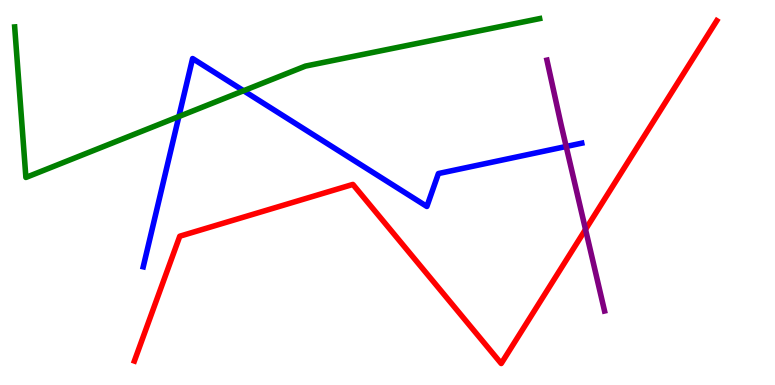[{'lines': ['blue', 'red'], 'intersections': []}, {'lines': ['green', 'red'], 'intersections': []}, {'lines': ['purple', 'red'], 'intersections': [{'x': 7.56, 'y': 4.04}]}, {'lines': ['blue', 'green'], 'intersections': [{'x': 2.31, 'y': 6.97}, {'x': 3.14, 'y': 7.64}]}, {'lines': ['blue', 'purple'], 'intersections': [{'x': 7.31, 'y': 6.2}]}, {'lines': ['green', 'purple'], 'intersections': []}]